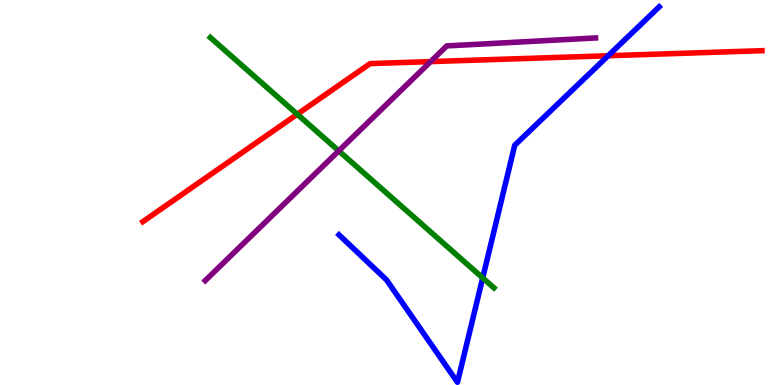[{'lines': ['blue', 'red'], 'intersections': [{'x': 7.85, 'y': 8.55}]}, {'lines': ['green', 'red'], 'intersections': [{'x': 3.84, 'y': 7.03}]}, {'lines': ['purple', 'red'], 'intersections': [{'x': 5.56, 'y': 8.4}]}, {'lines': ['blue', 'green'], 'intersections': [{'x': 6.23, 'y': 2.78}]}, {'lines': ['blue', 'purple'], 'intersections': []}, {'lines': ['green', 'purple'], 'intersections': [{'x': 4.37, 'y': 6.08}]}]